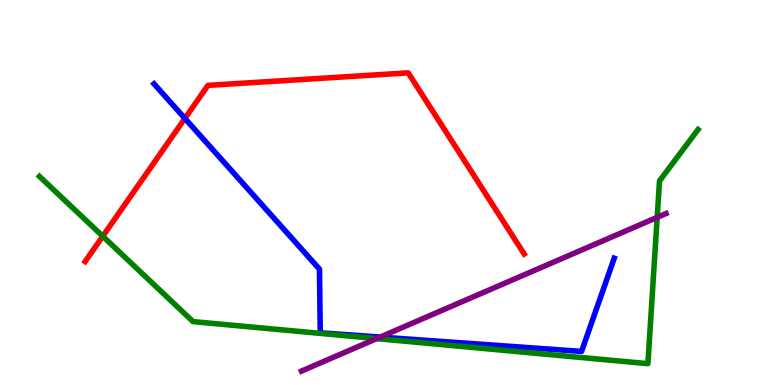[{'lines': ['blue', 'red'], 'intersections': [{'x': 2.39, 'y': 6.92}]}, {'lines': ['green', 'red'], 'intersections': [{'x': 1.33, 'y': 3.86}]}, {'lines': ['purple', 'red'], 'intersections': []}, {'lines': ['blue', 'green'], 'intersections': []}, {'lines': ['blue', 'purple'], 'intersections': [{'x': 4.91, 'y': 1.25}]}, {'lines': ['green', 'purple'], 'intersections': [{'x': 4.86, 'y': 1.21}, {'x': 8.48, 'y': 4.35}]}]